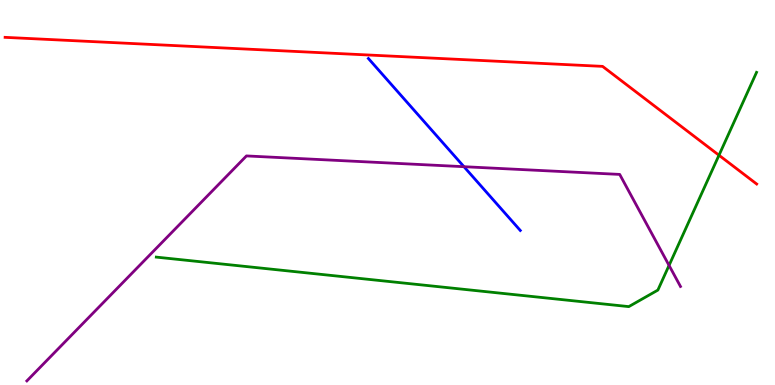[{'lines': ['blue', 'red'], 'intersections': []}, {'lines': ['green', 'red'], 'intersections': [{'x': 9.28, 'y': 5.97}]}, {'lines': ['purple', 'red'], 'intersections': []}, {'lines': ['blue', 'green'], 'intersections': []}, {'lines': ['blue', 'purple'], 'intersections': [{'x': 5.99, 'y': 5.67}]}, {'lines': ['green', 'purple'], 'intersections': [{'x': 8.63, 'y': 3.11}]}]